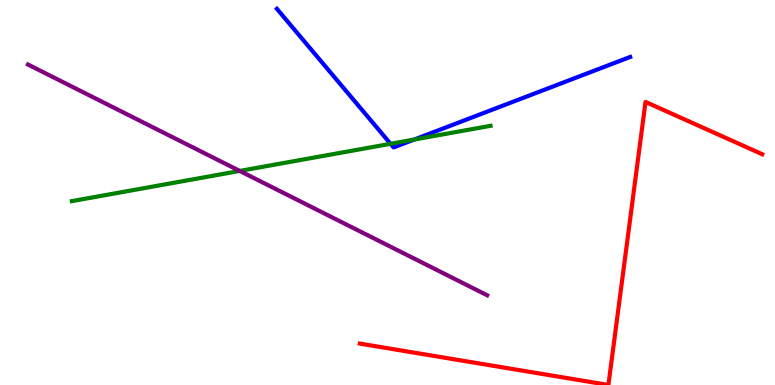[{'lines': ['blue', 'red'], 'intersections': []}, {'lines': ['green', 'red'], 'intersections': []}, {'lines': ['purple', 'red'], 'intersections': []}, {'lines': ['blue', 'green'], 'intersections': [{'x': 5.04, 'y': 6.26}, {'x': 5.34, 'y': 6.38}]}, {'lines': ['blue', 'purple'], 'intersections': []}, {'lines': ['green', 'purple'], 'intersections': [{'x': 3.09, 'y': 5.56}]}]